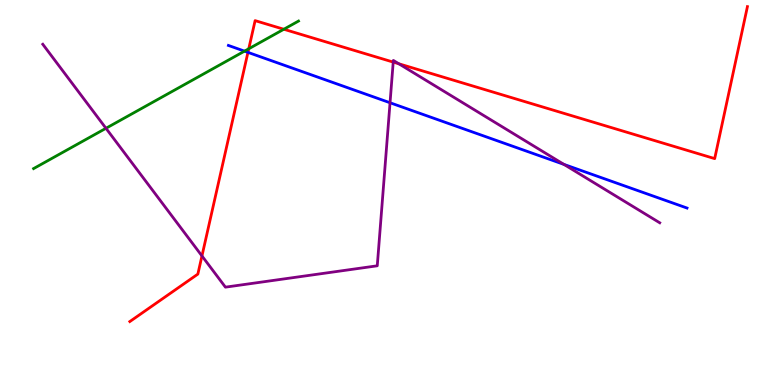[{'lines': ['blue', 'red'], 'intersections': [{'x': 3.2, 'y': 8.64}]}, {'lines': ['green', 'red'], 'intersections': [{'x': 3.21, 'y': 8.73}, {'x': 3.66, 'y': 9.24}]}, {'lines': ['purple', 'red'], 'intersections': [{'x': 2.61, 'y': 3.35}, {'x': 5.07, 'y': 8.39}, {'x': 5.15, 'y': 8.34}]}, {'lines': ['blue', 'green'], 'intersections': [{'x': 3.15, 'y': 8.67}]}, {'lines': ['blue', 'purple'], 'intersections': [{'x': 5.03, 'y': 7.33}, {'x': 7.28, 'y': 5.73}]}, {'lines': ['green', 'purple'], 'intersections': [{'x': 1.37, 'y': 6.67}]}]